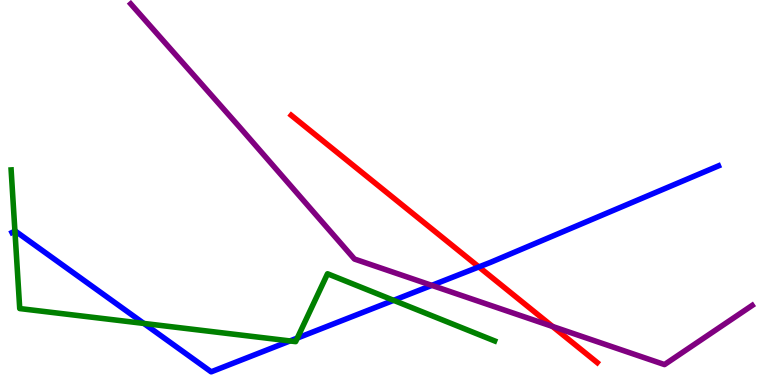[{'lines': ['blue', 'red'], 'intersections': [{'x': 6.18, 'y': 3.07}]}, {'lines': ['green', 'red'], 'intersections': []}, {'lines': ['purple', 'red'], 'intersections': [{'x': 7.13, 'y': 1.52}]}, {'lines': ['blue', 'green'], 'intersections': [{'x': 0.193, 'y': 4.0}, {'x': 1.86, 'y': 1.6}, {'x': 3.74, 'y': 1.14}, {'x': 3.84, 'y': 1.22}, {'x': 5.08, 'y': 2.2}]}, {'lines': ['blue', 'purple'], 'intersections': [{'x': 5.57, 'y': 2.59}]}, {'lines': ['green', 'purple'], 'intersections': []}]